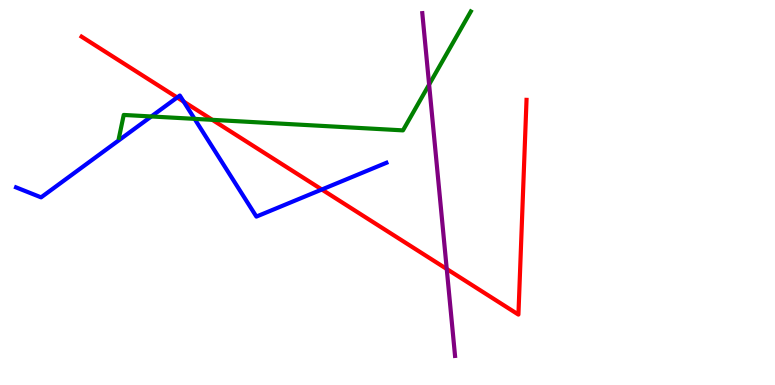[{'lines': ['blue', 'red'], 'intersections': [{'x': 2.29, 'y': 7.47}, {'x': 2.37, 'y': 7.36}, {'x': 4.15, 'y': 5.08}]}, {'lines': ['green', 'red'], 'intersections': [{'x': 2.74, 'y': 6.89}]}, {'lines': ['purple', 'red'], 'intersections': [{'x': 5.76, 'y': 3.01}]}, {'lines': ['blue', 'green'], 'intersections': [{'x': 1.95, 'y': 6.97}, {'x': 2.51, 'y': 6.91}]}, {'lines': ['blue', 'purple'], 'intersections': []}, {'lines': ['green', 'purple'], 'intersections': [{'x': 5.54, 'y': 7.8}]}]